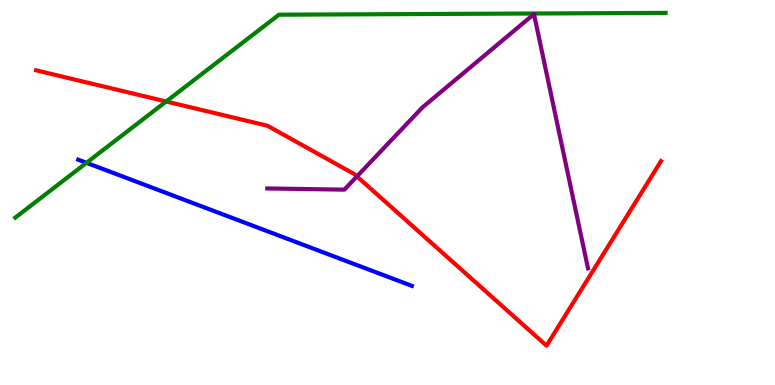[{'lines': ['blue', 'red'], 'intersections': []}, {'lines': ['green', 'red'], 'intersections': [{'x': 2.14, 'y': 7.36}]}, {'lines': ['purple', 'red'], 'intersections': [{'x': 4.61, 'y': 5.42}]}, {'lines': ['blue', 'green'], 'intersections': [{'x': 1.12, 'y': 5.77}]}, {'lines': ['blue', 'purple'], 'intersections': []}, {'lines': ['green', 'purple'], 'intersections': []}]